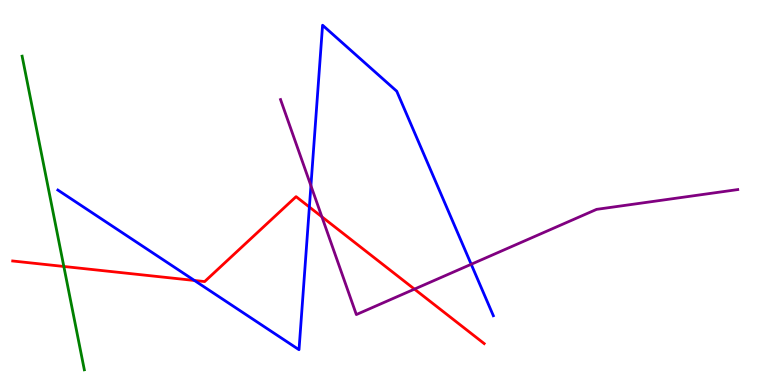[{'lines': ['blue', 'red'], 'intersections': [{'x': 2.51, 'y': 2.71}, {'x': 3.99, 'y': 4.62}]}, {'lines': ['green', 'red'], 'intersections': [{'x': 0.824, 'y': 3.08}]}, {'lines': ['purple', 'red'], 'intersections': [{'x': 4.15, 'y': 4.37}, {'x': 5.35, 'y': 2.49}]}, {'lines': ['blue', 'green'], 'intersections': []}, {'lines': ['blue', 'purple'], 'intersections': [{'x': 4.01, 'y': 5.18}, {'x': 6.08, 'y': 3.14}]}, {'lines': ['green', 'purple'], 'intersections': []}]